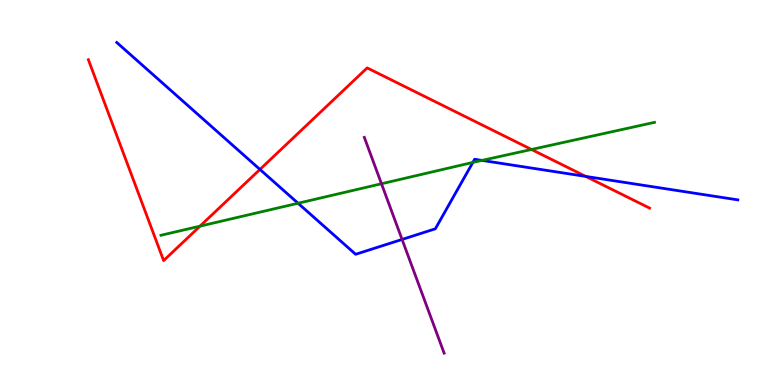[{'lines': ['blue', 'red'], 'intersections': [{'x': 3.35, 'y': 5.6}, {'x': 7.56, 'y': 5.42}]}, {'lines': ['green', 'red'], 'intersections': [{'x': 2.58, 'y': 4.13}, {'x': 6.86, 'y': 6.12}]}, {'lines': ['purple', 'red'], 'intersections': []}, {'lines': ['blue', 'green'], 'intersections': [{'x': 3.85, 'y': 4.72}, {'x': 6.1, 'y': 5.78}, {'x': 6.22, 'y': 5.83}]}, {'lines': ['blue', 'purple'], 'intersections': [{'x': 5.19, 'y': 3.78}]}, {'lines': ['green', 'purple'], 'intersections': [{'x': 4.92, 'y': 5.23}]}]